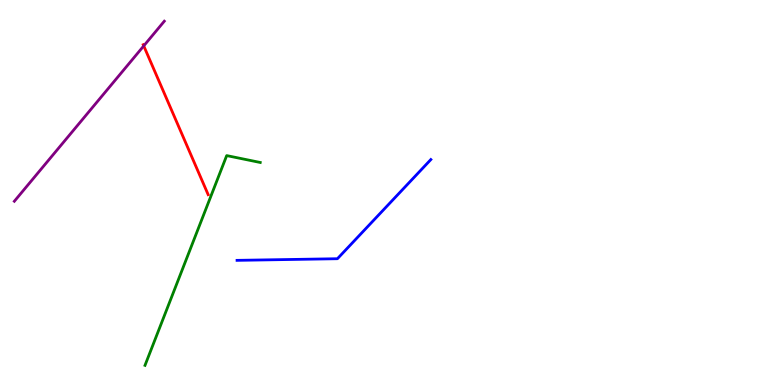[{'lines': ['blue', 'red'], 'intersections': []}, {'lines': ['green', 'red'], 'intersections': []}, {'lines': ['purple', 'red'], 'intersections': [{'x': 1.85, 'y': 8.81}]}, {'lines': ['blue', 'green'], 'intersections': []}, {'lines': ['blue', 'purple'], 'intersections': []}, {'lines': ['green', 'purple'], 'intersections': []}]